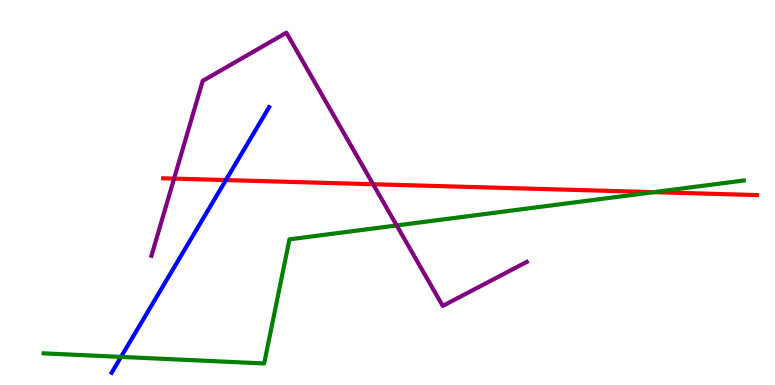[{'lines': ['blue', 'red'], 'intersections': [{'x': 2.91, 'y': 5.32}]}, {'lines': ['green', 'red'], 'intersections': [{'x': 8.44, 'y': 5.01}]}, {'lines': ['purple', 'red'], 'intersections': [{'x': 2.25, 'y': 5.36}, {'x': 4.81, 'y': 5.21}]}, {'lines': ['blue', 'green'], 'intersections': [{'x': 1.56, 'y': 0.73}]}, {'lines': ['blue', 'purple'], 'intersections': []}, {'lines': ['green', 'purple'], 'intersections': [{'x': 5.12, 'y': 4.14}]}]